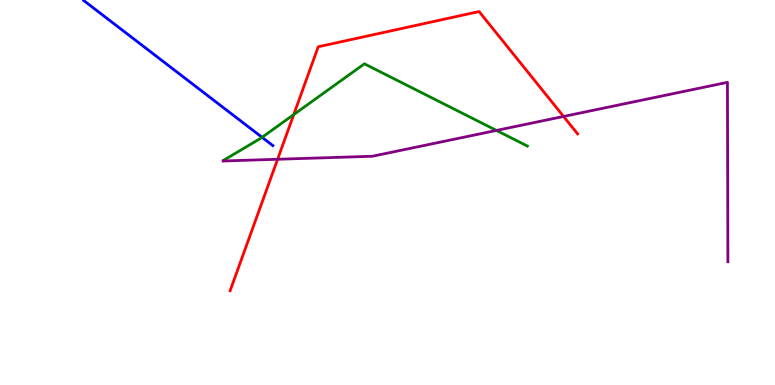[{'lines': ['blue', 'red'], 'intersections': []}, {'lines': ['green', 'red'], 'intersections': [{'x': 3.79, 'y': 7.02}]}, {'lines': ['purple', 'red'], 'intersections': [{'x': 3.58, 'y': 5.86}, {'x': 7.27, 'y': 6.98}]}, {'lines': ['blue', 'green'], 'intersections': [{'x': 3.38, 'y': 6.43}]}, {'lines': ['blue', 'purple'], 'intersections': []}, {'lines': ['green', 'purple'], 'intersections': [{'x': 6.41, 'y': 6.61}]}]